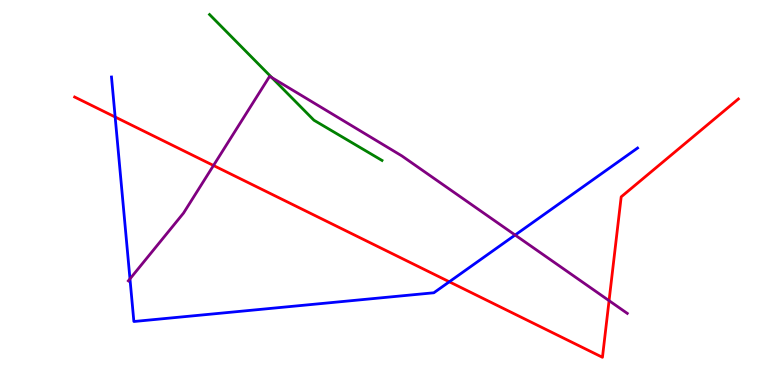[{'lines': ['blue', 'red'], 'intersections': [{'x': 1.49, 'y': 6.96}, {'x': 5.8, 'y': 2.68}]}, {'lines': ['green', 'red'], 'intersections': []}, {'lines': ['purple', 'red'], 'intersections': [{'x': 2.75, 'y': 5.7}, {'x': 7.86, 'y': 2.19}]}, {'lines': ['blue', 'green'], 'intersections': []}, {'lines': ['blue', 'purple'], 'intersections': [{'x': 1.68, 'y': 2.76}, {'x': 6.65, 'y': 3.9}]}, {'lines': ['green', 'purple'], 'intersections': [{'x': 3.51, 'y': 7.98}]}]